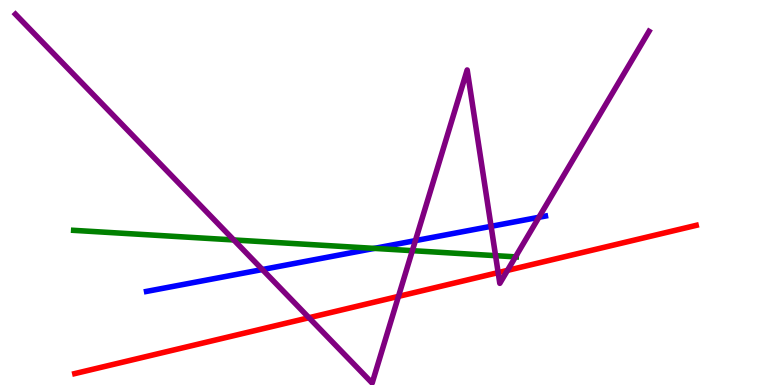[{'lines': ['blue', 'red'], 'intersections': []}, {'lines': ['green', 'red'], 'intersections': []}, {'lines': ['purple', 'red'], 'intersections': [{'x': 3.99, 'y': 1.75}, {'x': 5.14, 'y': 2.3}, {'x': 6.43, 'y': 2.92}, {'x': 6.55, 'y': 2.98}]}, {'lines': ['blue', 'green'], 'intersections': [{'x': 4.83, 'y': 3.55}]}, {'lines': ['blue', 'purple'], 'intersections': [{'x': 3.39, 'y': 3.0}, {'x': 5.36, 'y': 3.75}, {'x': 6.34, 'y': 4.12}, {'x': 6.95, 'y': 4.36}]}, {'lines': ['green', 'purple'], 'intersections': [{'x': 3.02, 'y': 3.77}, {'x': 5.32, 'y': 3.49}, {'x': 6.39, 'y': 3.36}, {'x': 6.65, 'y': 3.33}]}]